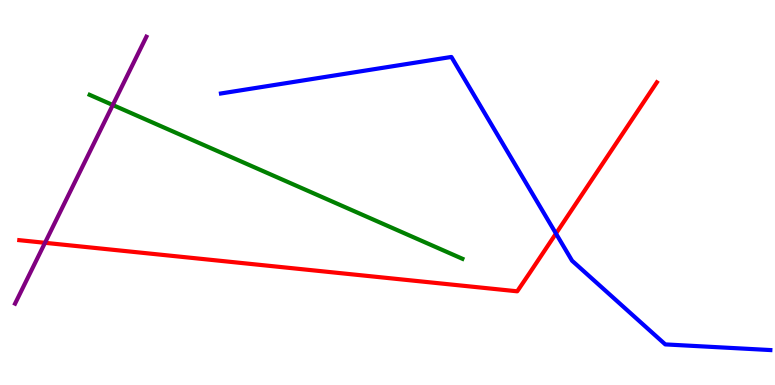[{'lines': ['blue', 'red'], 'intersections': [{'x': 7.17, 'y': 3.93}]}, {'lines': ['green', 'red'], 'intersections': []}, {'lines': ['purple', 'red'], 'intersections': [{'x': 0.581, 'y': 3.69}]}, {'lines': ['blue', 'green'], 'intersections': []}, {'lines': ['blue', 'purple'], 'intersections': []}, {'lines': ['green', 'purple'], 'intersections': [{'x': 1.46, 'y': 7.27}]}]